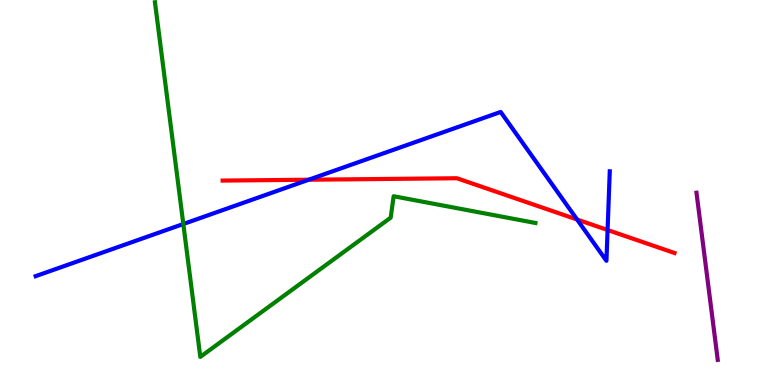[{'lines': ['blue', 'red'], 'intersections': [{'x': 3.98, 'y': 5.33}, {'x': 7.45, 'y': 4.3}, {'x': 7.84, 'y': 4.03}]}, {'lines': ['green', 'red'], 'intersections': []}, {'lines': ['purple', 'red'], 'intersections': []}, {'lines': ['blue', 'green'], 'intersections': [{'x': 2.37, 'y': 4.18}]}, {'lines': ['blue', 'purple'], 'intersections': []}, {'lines': ['green', 'purple'], 'intersections': []}]